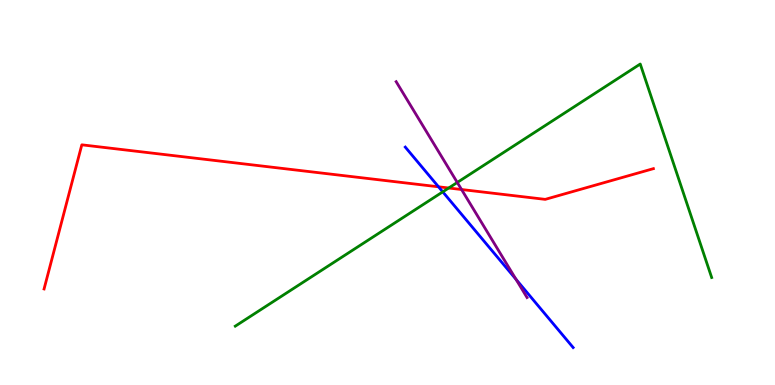[{'lines': ['blue', 'red'], 'intersections': [{'x': 5.66, 'y': 5.15}]}, {'lines': ['green', 'red'], 'intersections': [{'x': 5.79, 'y': 5.12}]}, {'lines': ['purple', 'red'], 'intersections': [{'x': 5.96, 'y': 5.08}]}, {'lines': ['blue', 'green'], 'intersections': [{'x': 5.71, 'y': 5.02}]}, {'lines': ['blue', 'purple'], 'intersections': [{'x': 6.66, 'y': 2.75}]}, {'lines': ['green', 'purple'], 'intersections': [{'x': 5.9, 'y': 5.26}]}]